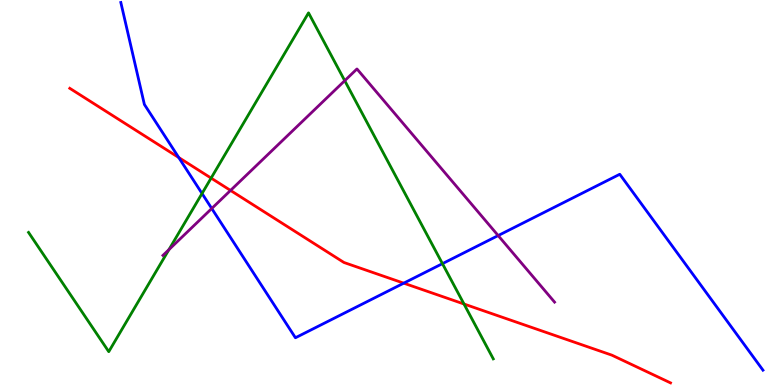[{'lines': ['blue', 'red'], 'intersections': [{'x': 2.31, 'y': 5.91}, {'x': 5.21, 'y': 2.65}]}, {'lines': ['green', 'red'], 'intersections': [{'x': 2.72, 'y': 5.37}, {'x': 5.99, 'y': 2.1}]}, {'lines': ['purple', 'red'], 'intersections': [{'x': 2.97, 'y': 5.05}]}, {'lines': ['blue', 'green'], 'intersections': [{'x': 2.61, 'y': 4.97}, {'x': 5.71, 'y': 3.15}]}, {'lines': ['blue', 'purple'], 'intersections': [{'x': 2.73, 'y': 4.58}, {'x': 6.43, 'y': 3.88}]}, {'lines': ['green', 'purple'], 'intersections': [{'x': 2.18, 'y': 3.52}, {'x': 4.45, 'y': 7.9}]}]